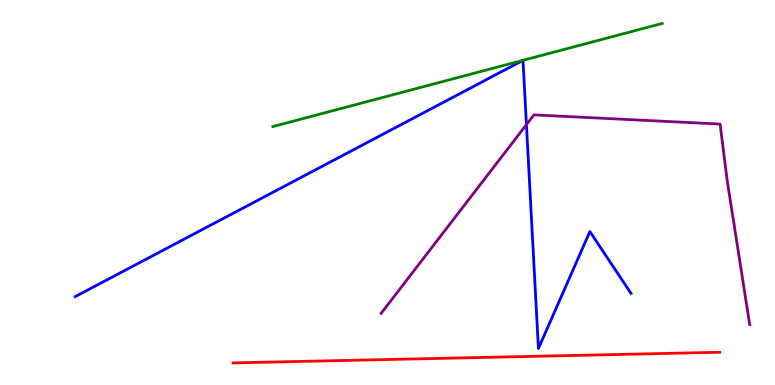[{'lines': ['blue', 'red'], 'intersections': []}, {'lines': ['green', 'red'], 'intersections': []}, {'lines': ['purple', 'red'], 'intersections': []}, {'lines': ['blue', 'green'], 'intersections': []}, {'lines': ['blue', 'purple'], 'intersections': [{'x': 6.79, 'y': 6.76}]}, {'lines': ['green', 'purple'], 'intersections': []}]